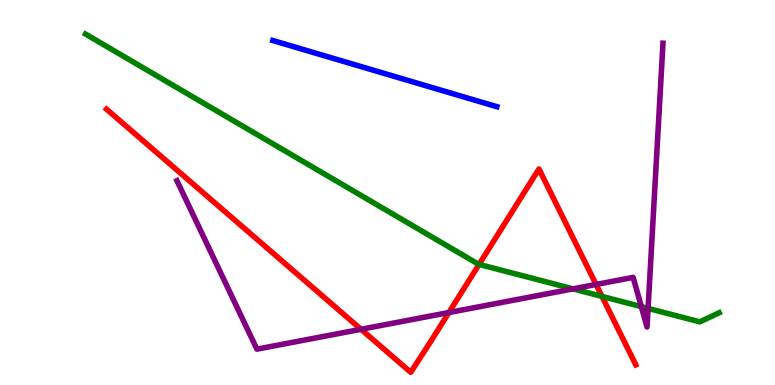[{'lines': ['blue', 'red'], 'intersections': []}, {'lines': ['green', 'red'], 'intersections': [{'x': 6.18, 'y': 3.13}, {'x': 7.77, 'y': 2.3}]}, {'lines': ['purple', 'red'], 'intersections': [{'x': 4.66, 'y': 1.45}, {'x': 5.79, 'y': 1.88}, {'x': 7.69, 'y': 2.61}]}, {'lines': ['blue', 'green'], 'intersections': []}, {'lines': ['blue', 'purple'], 'intersections': []}, {'lines': ['green', 'purple'], 'intersections': [{'x': 7.39, 'y': 2.5}, {'x': 8.28, 'y': 2.04}, {'x': 8.36, 'y': 1.99}]}]